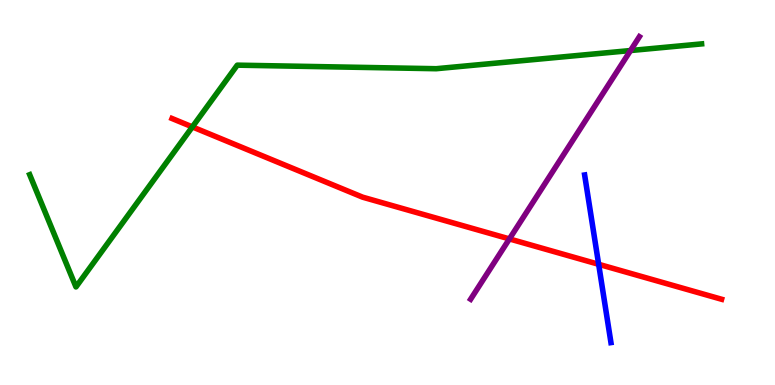[{'lines': ['blue', 'red'], 'intersections': [{'x': 7.72, 'y': 3.14}]}, {'lines': ['green', 'red'], 'intersections': [{'x': 2.48, 'y': 6.7}]}, {'lines': ['purple', 'red'], 'intersections': [{'x': 6.57, 'y': 3.79}]}, {'lines': ['blue', 'green'], 'intersections': []}, {'lines': ['blue', 'purple'], 'intersections': []}, {'lines': ['green', 'purple'], 'intersections': [{'x': 8.14, 'y': 8.69}]}]